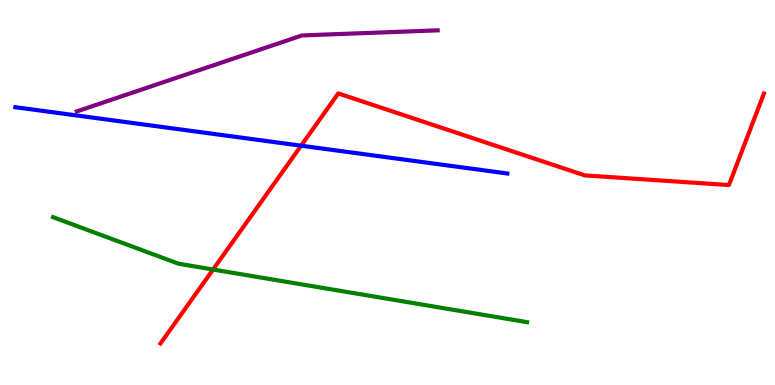[{'lines': ['blue', 'red'], 'intersections': [{'x': 3.89, 'y': 6.22}]}, {'lines': ['green', 'red'], 'intersections': [{'x': 2.75, 'y': 3.0}]}, {'lines': ['purple', 'red'], 'intersections': []}, {'lines': ['blue', 'green'], 'intersections': []}, {'lines': ['blue', 'purple'], 'intersections': []}, {'lines': ['green', 'purple'], 'intersections': []}]